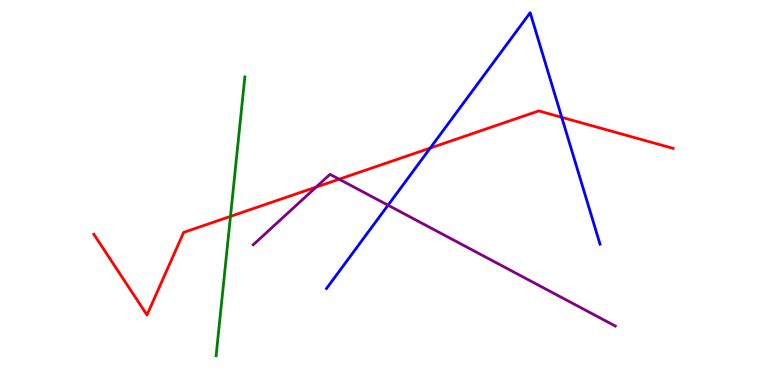[{'lines': ['blue', 'red'], 'intersections': [{'x': 5.55, 'y': 6.15}, {'x': 7.25, 'y': 6.95}]}, {'lines': ['green', 'red'], 'intersections': [{'x': 2.97, 'y': 4.38}]}, {'lines': ['purple', 'red'], 'intersections': [{'x': 4.08, 'y': 5.14}, {'x': 4.38, 'y': 5.34}]}, {'lines': ['blue', 'green'], 'intersections': []}, {'lines': ['blue', 'purple'], 'intersections': [{'x': 5.01, 'y': 4.67}]}, {'lines': ['green', 'purple'], 'intersections': []}]